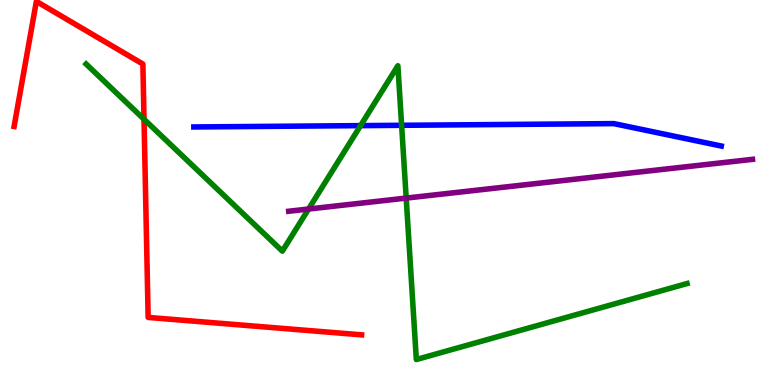[{'lines': ['blue', 'red'], 'intersections': []}, {'lines': ['green', 'red'], 'intersections': [{'x': 1.86, 'y': 6.9}]}, {'lines': ['purple', 'red'], 'intersections': []}, {'lines': ['blue', 'green'], 'intersections': [{'x': 4.65, 'y': 6.74}, {'x': 5.18, 'y': 6.75}]}, {'lines': ['blue', 'purple'], 'intersections': []}, {'lines': ['green', 'purple'], 'intersections': [{'x': 3.98, 'y': 4.57}, {'x': 5.24, 'y': 4.85}]}]